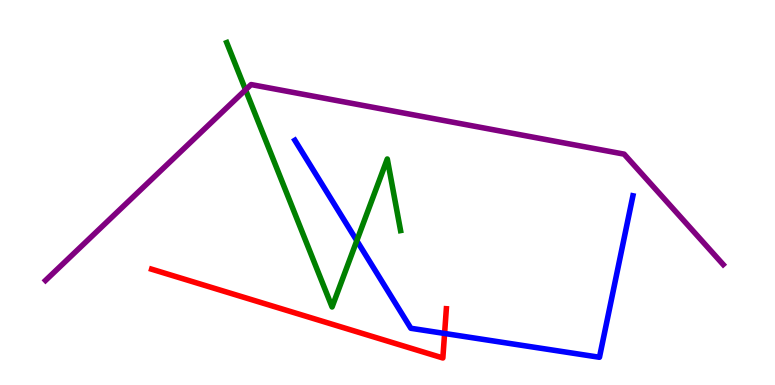[{'lines': ['blue', 'red'], 'intersections': [{'x': 5.74, 'y': 1.34}]}, {'lines': ['green', 'red'], 'intersections': []}, {'lines': ['purple', 'red'], 'intersections': []}, {'lines': ['blue', 'green'], 'intersections': [{'x': 4.6, 'y': 3.75}]}, {'lines': ['blue', 'purple'], 'intersections': []}, {'lines': ['green', 'purple'], 'intersections': [{'x': 3.17, 'y': 7.67}]}]